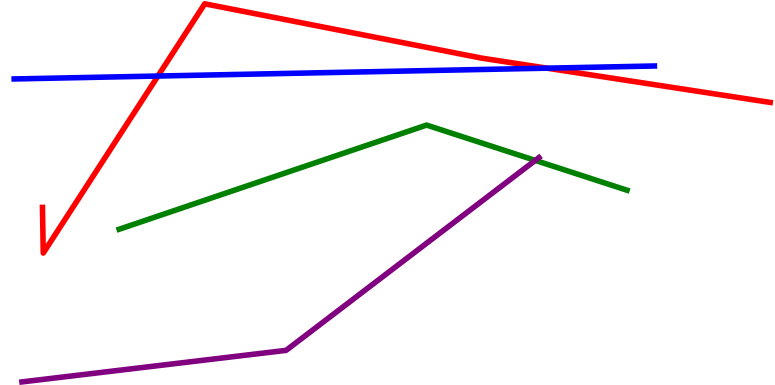[{'lines': ['blue', 'red'], 'intersections': [{'x': 2.04, 'y': 8.02}, {'x': 7.06, 'y': 8.23}]}, {'lines': ['green', 'red'], 'intersections': []}, {'lines': ['purple', 'red'], 'intersections': []}, {'lines': ['blue', 'green'], 'intersections': []}, {'lines': ['blue', 'purple'], 'intersections': []}, {'lines': ['green', 'purple'], 'intersections': [{'x': 6.91, 'y': 5.83}]}]